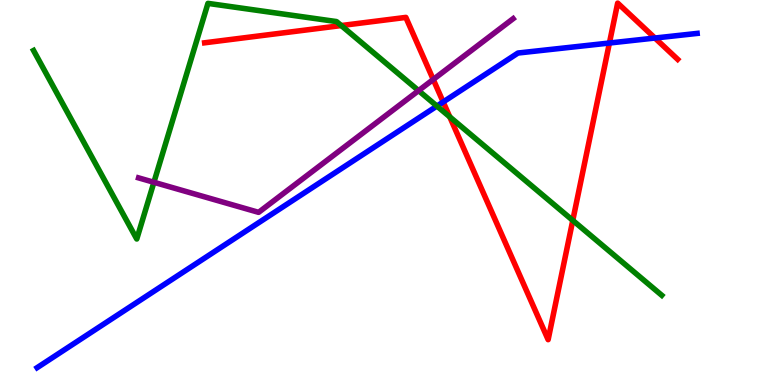[{'lines': ['blue', 'red'], 'intersections': [{'x': 5.72, 'y': 7.35}, {'x': 7.86, 'y': 8.88}, {'x': 8.45, 'y': 9.01}]}, {'lines': ['green', 'red'], 'intersections': [{'x': 4.4, 'y': 9.34}, {'x': 5.8, 'y': 6.96}, {'x': 7.39, 'y': 4.28}]}, {'lines': ['purple', 'red'], 'intersections': [{'x': 5.59, 'y': 7.94}]}, {'lines': ['blue', 'green'], 'intersections': [{'x': 5.64, 'y': 7.24}]}, {'lines': ['blue', 'purple'], 'intersections': []}, {'lines': ['green', 'purple'], 'intersections': [{'x': 1.99, 'y': 5.27}, {'x': 5.4, 'y': 7.65}]}]